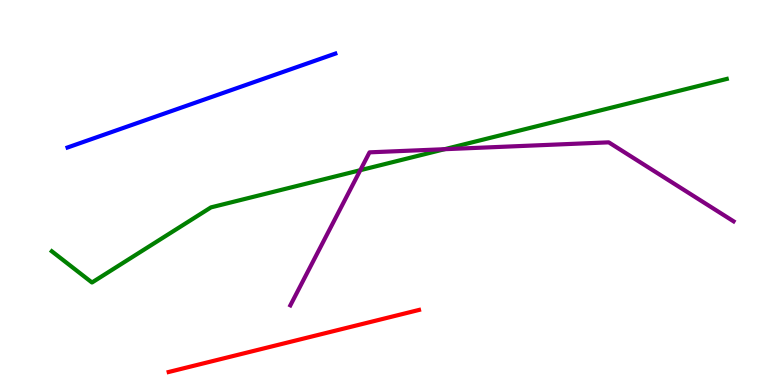[{'lines': ['blue', 'red'], 'intersections': []}, {'lines': ['green', 'red'], 'intersections': []}, {'lines': ['purple', 'red'], 'intersections': []}, {'lines': ['blue', 'green'], 'intersections': []}, {'lines': ['blue', 'purple'], 'intersections': []}, {'lines': ['green', 'purple'], 'intersections': [{'x': 4.65, 'y': 5.58}, {'x': 5.74, 'y': 6.12}]}]